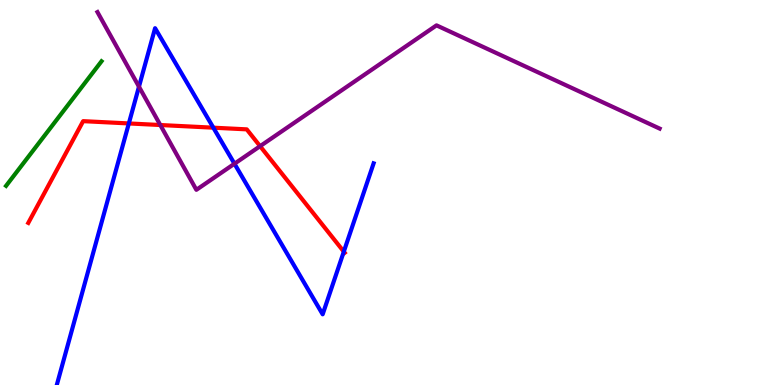[{'lines': ['blue', 'red'], 'intersections': [{'x': 1.66, 'y': 6.79}, {'x': 2.75, 'y': 6.68}, {'x': 4.44, 'y': 3.46}]}, {'lines': ['green', 'red'], 'intersections': []}, {'lines': ['purple', 'red'], 'intersections': [{'x': 2.07, 'y': 6.75}, {'x': 3.36, 'y': 6.2}]}, {'lines': ['blue', 'green'], 'intersections': []}, {'lines': ['blue', 'purple'], 'intersections': [{'x': 1.79, 'y': 7.75}, {'x': 3.03, 'y': 5.75}]}, {'lines': ['green', 'purple'], 'intersections': []}]